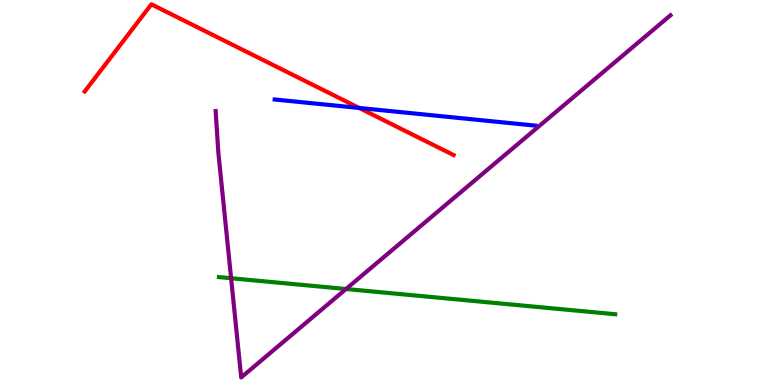[{'lines': ['blue', 'red'], 'intersections': [{'x': 4.63, 'y': 7.2}]}, {'lines': ['green', 'red'], 'intersections': []}, {'lines': ['purple', 'red'], 'intersections': []}, {'lines': ['blue', 'green'], 'intersections': []}, {'lines': ['blue', 'purple'], 'intersections': []}, {'lines': ['green', 'purple'], 'intersections': [{'x': 2.98, 'y': 2.77}, {'x': 4.46, 'y': 2.49}]}]